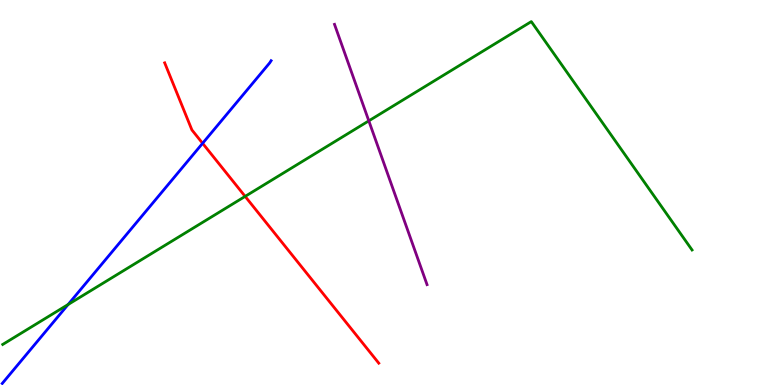[{'lines': ['blue', 'red'], 'intersections': [{'x': 2.61, 'y': 6.28}]}, {'lines': ['green', 'red'], 'intersections': [{'x': 3.16, 'y': 4.9}]}, {'lines': ['purple', 'red'], 'intersections': []}, {'lines': ['blue', 'green'], 'intersections': [{'x': 0.879, 'y': 2.09}]}, {'lines': ['blue', 'purple'], 'intersections': []}, {'lines': ['green', 'purple'], 'intersections': [{'x': 4.76, 'y': 6.86}]}]